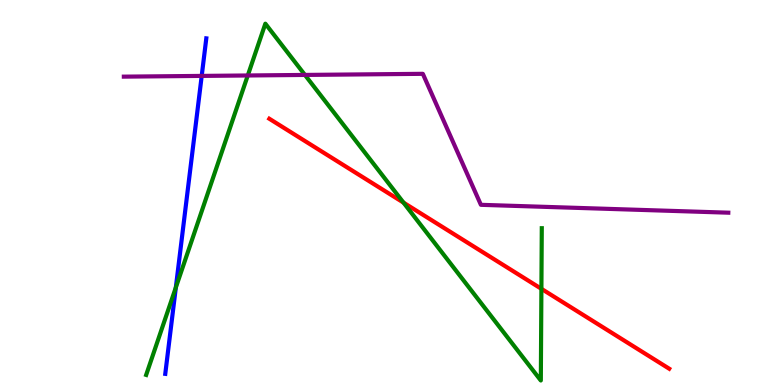[{'lines': ['blue', 'red'], 'intersections': []}, {'lines': ['green', 'red'], 'intersections': [{'x': 5.21, 'y': 4.74}, {'x': 6.99, 'y': 2.5}]}, {'lines': ['purple', 'red'], 'intersections': []}, {'lines': ['blue', 'green'], 'intersections': [{'x': 2.27, 'y': 2.53}]}, {'lines': ['blue', 'purple'], 'intersections': [{'x': 2.6, 'y': 8.03}]}, {'lines': ['green', 'purple'], 'intersections': [{'x': 3.2, 'y': 8.04}, {'x': 3.93, 'y': 8.05}]}]